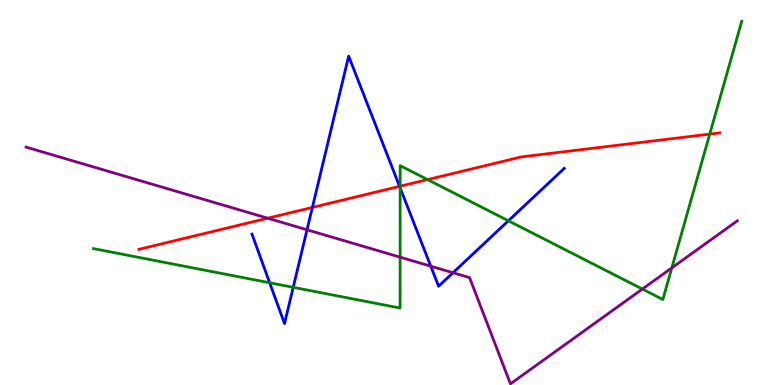[{'lines': ['blue', 'red'], 'intersections': [{'x': 4.03, 'y': 4.61}, {'x': 5.16, 'y': 5.16}]}, {'lines': ['green', 'red'], 'intersections': [{'x': 5.16, 'y': 5.16}, {'x': 5.52, 'y': 5.34}, {'x': 9.16, 'y': 6.52}]}, {'lines': ['purple', 'red'], 'intersections': [{'x': 3.45, 'y': 4.33}]}, {'lines': ['blue', 'green'], 'intersections': [{'x': 3.48, 'y': 2.66}, {'x': 3.78, 'y': 2.54}, {'x': 5.16, 'y': 5.12}, {'x': 6.56, 'y': 4.27}]}, {'lines': ['blue', 'purple'], 'intersections': [{'x': 3.96, 'y': 4.03}, {'x': 5.56, 'y': 3.09}, {'x': 5.85, 'y': 2.92}]}, {'lines': ['green', 'purple'], 'intersections': [{'x': 5.16, 'y': 3.32}, {'x': 8.29, 'y': 2.49}, {'x': 8.67, 'y': 3.04}]}]